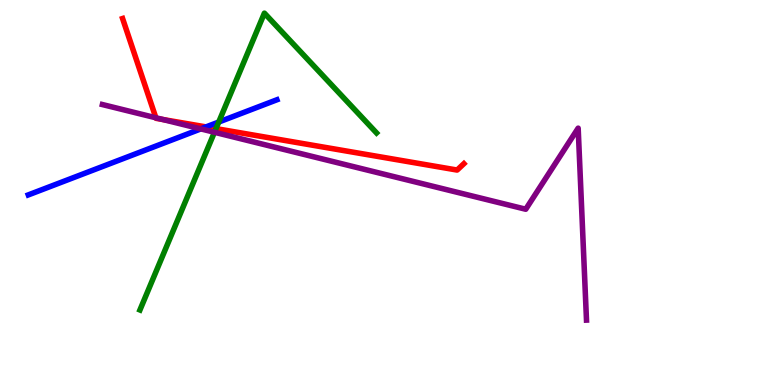[{'lines': ['blue', 'red'], 'intersections': [{'x': 2.66, 'y': 6.7}]}, {'lines': ['green', 'red'], 'intersections': [{'x': 2.79, 'y': 6.66}]}, {'lines': ['purple', 'red'], 'intersections': [{'x': 2.01, 'y': 6.94}, {'x': 2.1, 'y': 6.9}]}, {'lines': ['blue', 'green'], 'intersections': [{'x': 2.82, 'y': 6.83}]}, {'lines': ['blue', 'purple'], 'intersections': [{'x': 2.59, 'y': 6.65}]}, {'lines': ['green', 'purple'], 'intersections': [{'x': 2.77, 'y': 6.56}]}]